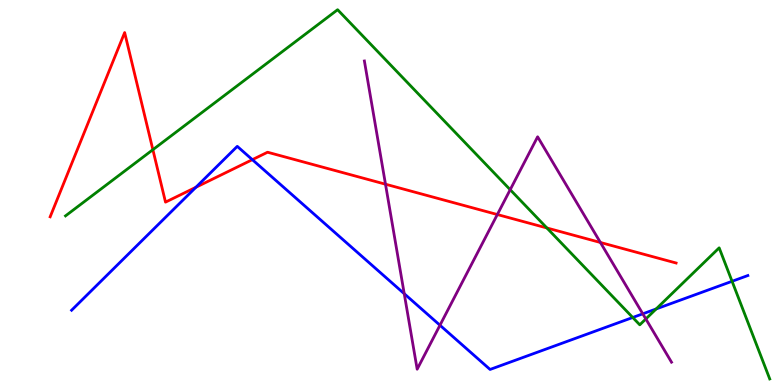[{'lines': ['blue', 'red'], 'intersections': [{'x': 2.53, 'y': 5.14}, {'x': 3.26, 'y': 5.85}]}, {'lines': ['green', 'red'], 'intersections': [{'x': 1.97, 'y': 6.11}, {'x': 7.06, 'y': 4.08}]}, {'lines': ['purple', 'red'], 'intersections': [{'x': 4.97, 'y': 5.22}, {'x': 6.42, 'y': 4.43}, {'x': 7.75, 'y': 3.7}]}, {'lines': ['blue', 'green'], 'intersections': [{'x': 8.16, 'y': 1.75}, {'x': 8.47, 'y': 1.98}, {'x': 9.45, 'y': 2.69}]}, {'lines': ['blue', 'purple'], 'intersections': [{'x': 5.22, 'y': 2.37}, {'x': 5.68, 'y': 1.55}, {'x': 8.29, 'y': 1.85}]}, {'lines': ['green', 'purple'], 'intersections': [{'x': 6.58, 'y': 5.07}, {'x': 8.33, 'y': 1.72}]}]